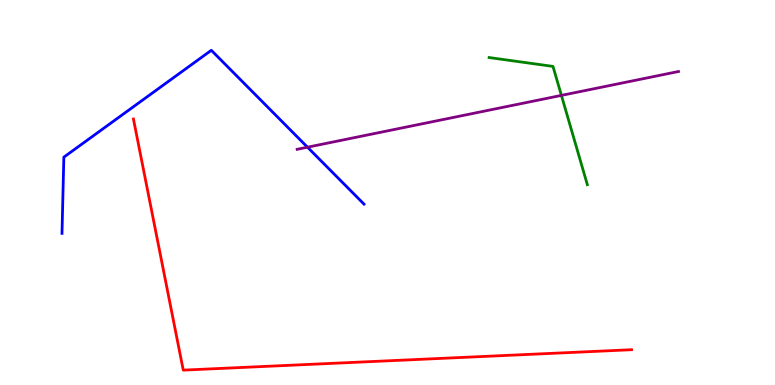[{'lines': ['blue', 'red'], 'intersections': []}, {'lines': ['green', 'red'], 'intersections': []}, {'lines': ['purple', 'red'], 'intersections': []}, {'lines': ['blue', 'green'], 'intersections': []}, {'lines': ['blue', 'purple'], 'intersections': [{'x': 3.97, 'y': 6.18}]}, {'lines': ['green', 'purple'], 'intersections': [{'x': 7.24, 'y': 7.52}]}]